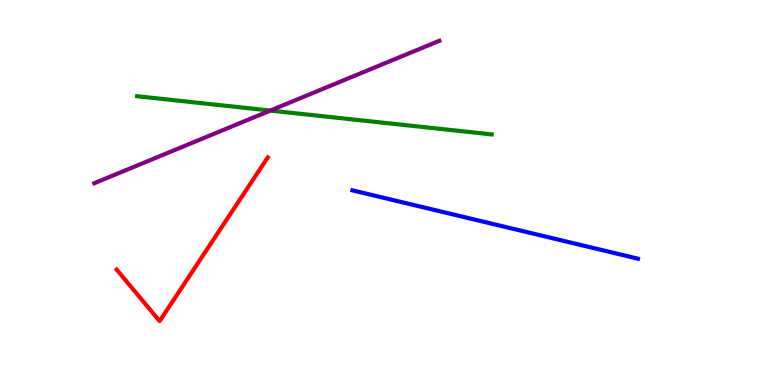[{'lines': ['blue', 'red'], 'intersections': []}, {'lines': ['green', 'red'], 'intersections': []}, {'lines': ['purple', 'red'], 'intersections': []}, {'lines': ['blue', 'green'], 'intersections': []}, {'lines': ['blue', 'purple'], 'intersections': []}, {'lines': ['green', 'purple'], 'intersections': [{'x': 3.49, 'y': 7.13}]}]